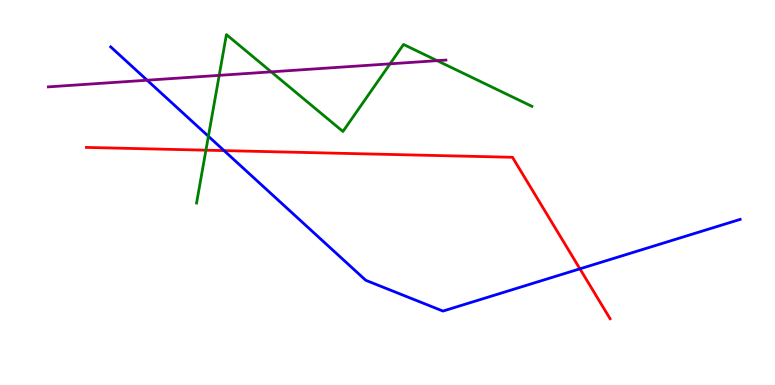[{'lines': ['blue', 'red'], 'intersections': [{'x': 2.89, 'y': 6.09}, {'x': 7.48, 'y': 3.02}]}, {'lines': ['green', 'red'], 'intersections': [{'x': 2.66, 'y': 6.1}]}, {'lines': ['purple', 'red'], 'intersections': []}, {'lines': ['blue', 'green'], 'intersections': [{'x': 2.69, 'y': 6.46}]}, {'lines': ['blue', 'purple'], 'intersections': [{'x': 1.9, 'y': 7.92}]}, {'lines': ['green', 'purple'], 'intersections': [{'x': 2.83, 'y': 8.04}, {'x': 3.5, 'y': 8.13}, {'x': 5.03, 'y': 8.34}, {'x': 5.64, 'y': 8.42}]}]